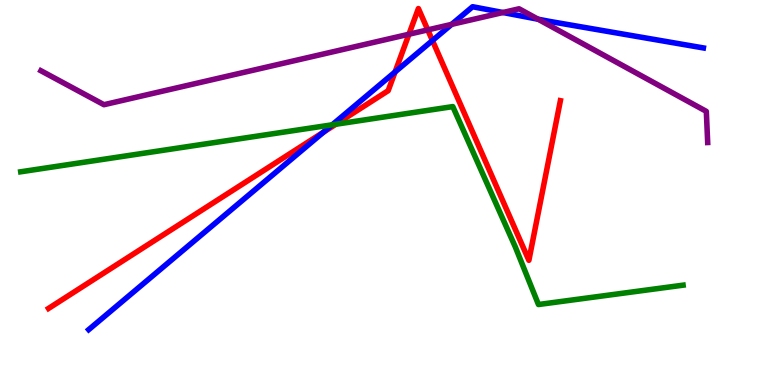[{'lines': ['blue', 'red'], 'intersections': [{'x': 4.17, 'y': 6.57}, {'x': 5.1, 'y': 8.13}, {'x': 5.58, 'y': 8.95}]}, {'lines': ['green', 'red'], 'intersections': [{'x': 4.33, 'y': 6.77}]}, {'lines': ['purple', 'red'], 'intersections': [{'x': 5.28, 'y': 9.11}, {'x': 5.52, 'y': 9.22}]}, {'lines': ['blue', 'green'], 'intersections': [{'x': 4.29, 'y': 6.76}]}, {'lines': ['blue', 'purple'], 'intersections': [{'x': 5.83, 'y': 9.37}, {'x': 6.49, 'y': 9.68}, {'x': 6.94, 'y': 9.5}]}, {'lines': ['green', 'purple'], 'intersections': []}]